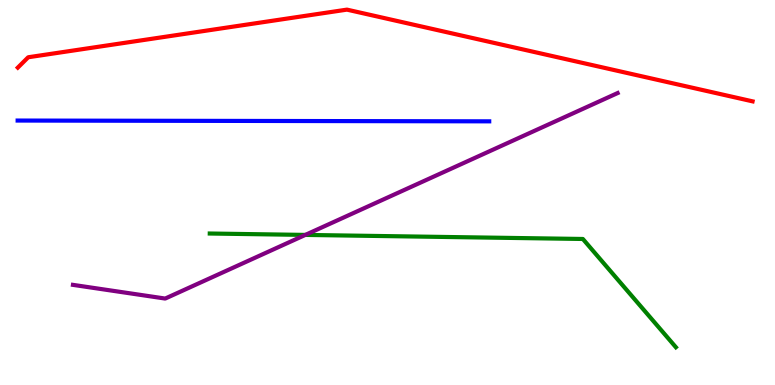[{'lines': ['blue', 'red'], 'intersections': []}, {'lines': ['green', 'red'], 'intersections': []}, {'lines': ['purple', 'red'], 'intersections': []}, {'lines': ['blue', 'green'], 'intersections': []}, {'lines': ['blue', 'purple'], 'intersections': []}, {'lines': ['green', 'purple'], 'intersections': [{'x': 3.94, 'y': 3.9}]}]